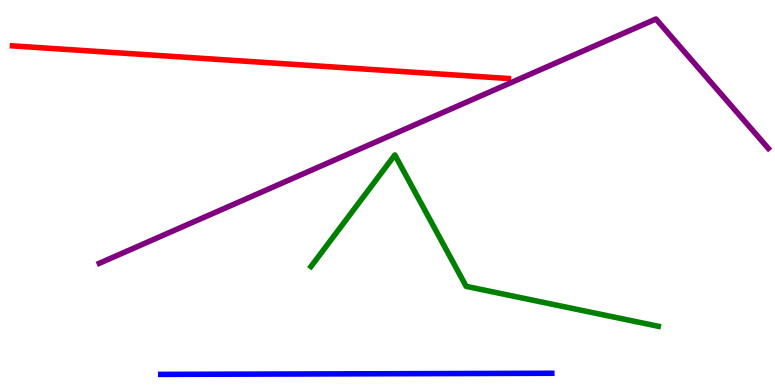[{'lines': ['blue', 'red'], 'intersections': []}, {'lines': ['green', 'red'], 'intersections': []}, {'lines': ['purple', 'red'], 'intersections': []}, {'lines': ['blue', 'green'], 'intersections': []}, {'lines': ['blue', 'purple'], 'intersections': []}, {'lines': ['green', 'purple'], 'intersections': []}]